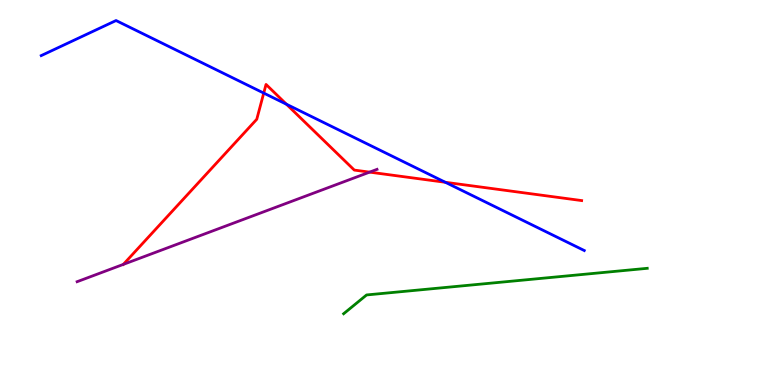[{'lines': ['blue', 'red'], 'intersections': [{'x': 3.4, 'y': 7.58}, {'x': 3.7, 'y': 7.29}, {'x': 5.75, 'y': 5.27}]}, {'lines': ['green', 'red'], 'intersections': []}, {'lines': ['purple', 'red'], 'intersections': [{'x': 4.77, 'y': 5.53}]}, {'lines': ['blue', 'green'], 'intersections': []}, {'lines': ['blue', 'purple'], 'intersections': []}, {'lines': ['green', 'purple'], 'intersections': []}]